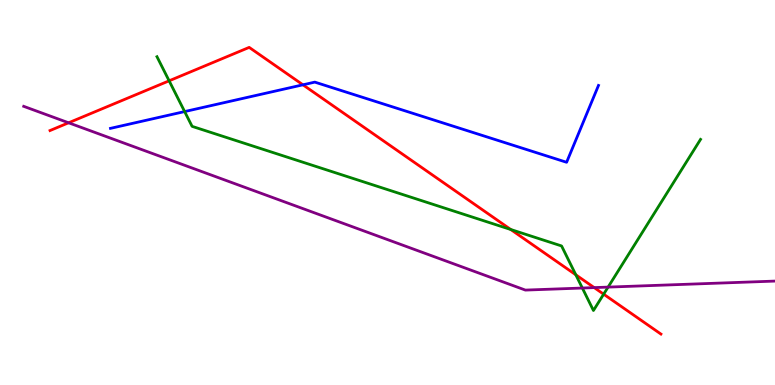[{'lines': ['blue', 'red'], 'intersections': [{'x': 3.91, 'y': 7.8}]}, {'lines': ['green', 'red'], 'intersections': [{'x': 2.18, 'y': 7.9}, {'x': 6.59, 'y': 4.04}, {'x': 7.43, 'y': 2.86}, {'x': 7.79, 'y': 2.36}]}, {'lines': ['purple', 'red'], 'intersections': [{'x': 0.885, 'y': 6.81}, {'x': 7.67, 'y': 2.53}]}, {'lines': ['blue', 'green'], 'intersections': [{'x': 2.38, 'y': 7.1}]}, {'lines': ['blue', 'purple'], 'intersections': []}, {'lines': ['green', 'purple'], 'intersections': [{'x': 7.51, 'y': 2.52}, {'x': 7.85, 'y': 2.54}]}]